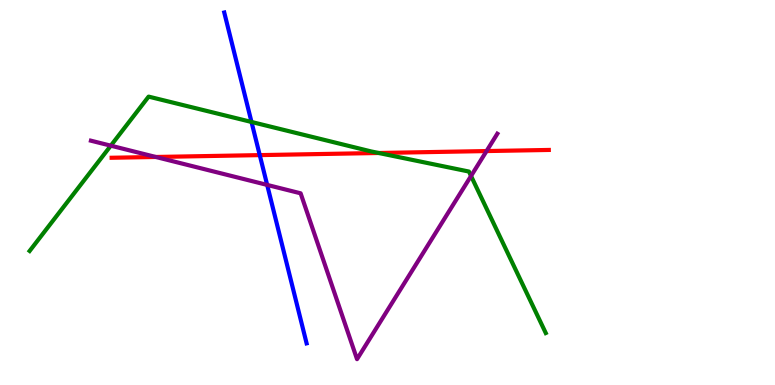[{'lines': ['blue', 'red'], 'intersections': [{'x': 3.35, 'y': 5.97}]}, {'lines': ['green', 'red'], 'intersections': [{'x': 4.89, 'y': 6.03}]}, {'lines': ['purple', 'red'], 'intersections': [{'x': 2.01, 'y': 5.92}, {'x': 6.28, 'y': 6.08}]}, {'lines': ['blue', 'green'], 'intersections': [{'x': 3.25, 'y': 6.83}]}, {'lines': ['blue', 'purple'], 'intersections': [{'x': 3.45, 'y': 5.2}]}, {'lines': ['green', 'purple'], 'intersections': [{'x': 1.43, 'y': 6.22}, {'x': 6.08, 'y': 5.43}]}]